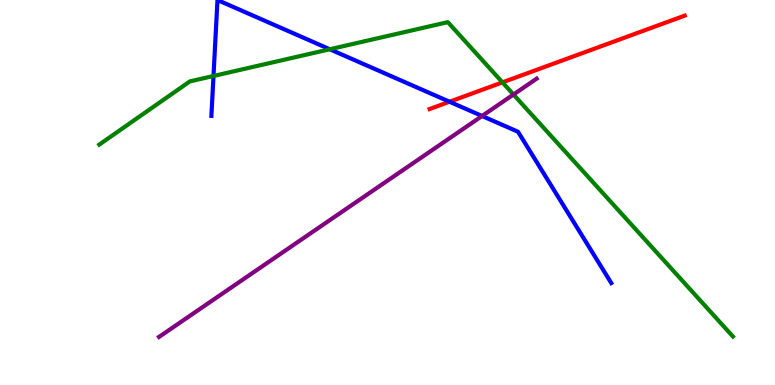[{'lines': ['blue', 'red'], 'intersections': [{'x': 5.8, 'y': 7.36}]}, {'lines': ['green', 'red'], 'intersections': [{'x': 6.48, 'y': 7.86}]}, {'lines': ['purple', 'red'], 'intersections': []}, {'lines': ['blue', 'green'], 'intersections': [{'x': 2.75, 'y': 8.03}, {'x': 4.26, 'y': 8.72}]}, {'lines': ['blue', 'purple'], 'intersections': [{'x': 6.22, 'y': 6.99}]}, {'lines': ['green', 'purple'], 'intersections': [{'x': 6.63, 'y': 7.54}]}]